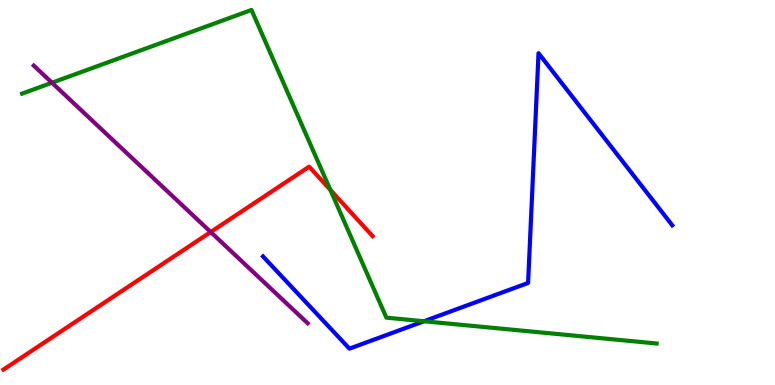[{'lines': ['blue', 'red'], 'intersections': []}, {'lines': ['green', 'red'], 'intersections': [{'x': 4.26, 'y': 5.07}]}, {'lines': ['purple', 'red'], 'intersections': [{'x': 2.72, 'y': 3.97}]}, {'lines': ['blue', 'green'], 'intersections': [{'x': 5.47, 'y': 1.66}]}, {'lines': ['blue', 'purple'], 'intersections': []}, {'lines': ['green', 'purple'], 'intersections': [{'x': 0.671, 'y': 7.85}]}]